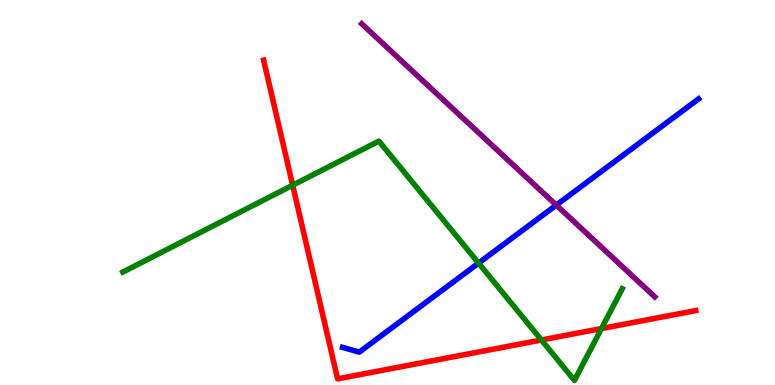[{'lines': ['blue', 'red'], 'intersections': []}, {'lines': ['green', 'red'], 'intersections': [{'x': 3.78, 'y': 5.19}, {'x': 6.99, 'y': 1.17}, {'x': 7.76, 'y': 1.47}]}, {'lines': ['purple', 'red'], 'intersections': []}, {'lines': ['blue', 'green'], 'intersections': [{'x': 6.18, 'y': 3.17}]}, {'lines': ['blue', 'purple'], 'intersections': [{'x': 7.18, 'y': 4.67}]}, {'lines': ['green', 'purple'], 'intersections': []}]